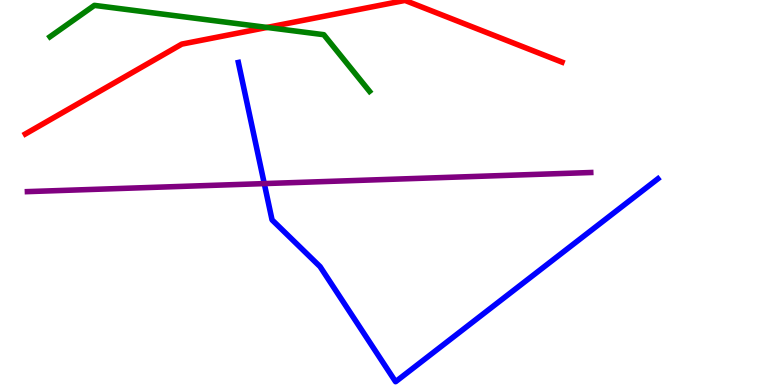[{'lines': ['blue', 'red'], 'intersections': []}, {'lines': ['green', 'red'], 'intersections': [{'x': 3.45, 'y': 9.29}]}, {'lines': ['purple', 'red'], 'intersections': []}, {'lines': ['blue', 'green'], 'intersections': []}, {'lines': ['blue', 'purple'], 'intersections': [{'x': 3.41, 'y': 5.23}]}, {'lines': ['green', 'purple'], 'intersections': []}]